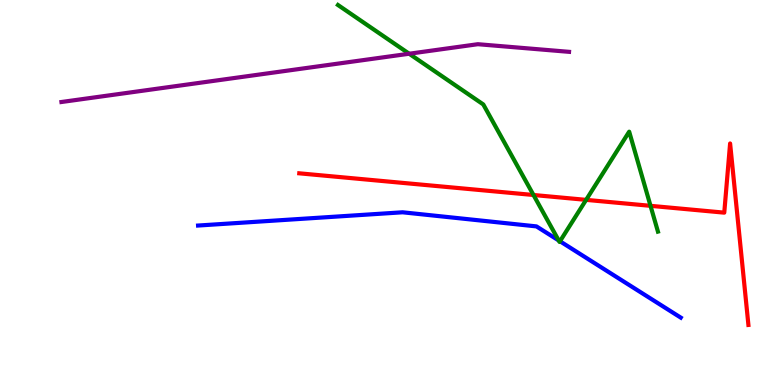[{'lines': ['blue', 'red'], 'intersections': []}, {'lines': ['green', 'red'], 'intersections': [{'x': 6.88, 'y': 4.94}, {'x': 7.56, 'y': 4.81}, {'x': 8.39, 'y': 4.65}]}, {'lines': ['purple', 'red'], 'intersections': []}, {'lines': ['blue', 'green'], 'intersections': [{'x': 7.21, 'y': 3.75}, {'x': 7.23, 'y': 3.73}]}, {'lines': ['blue', 'purple'], 'intersections': []}, {'lines': ['green', 'purple'], 'intersections': [{'x': 5.28, 'y': 8.6}]}]